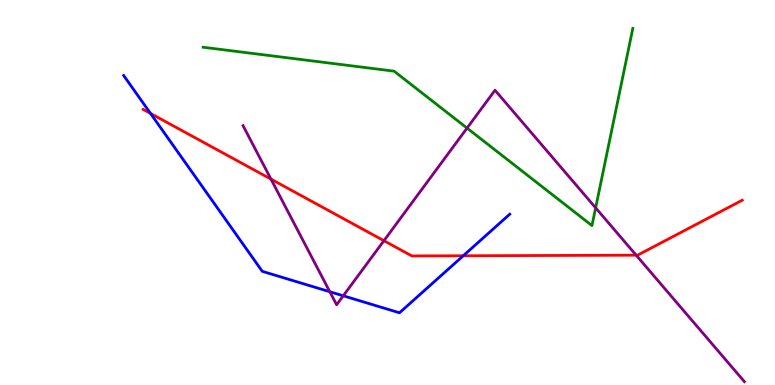[{'lines': ['blue', 'red'], 'intersections': [{'x': 1.94, 'y': 7.05}, {'x': 5.98, 'y': 3.36}]}, {'lines': ['green', 'red'], 'intersections': []}, {'lines': ['purple', 'red'], 'intersections': [{'x': 3.5, 'y': 5.35}, {'x': 4.95, 'y': 3.75}, {'x': 8.21, 'y': 3.37}]}, {'lines': ['blue', 'green'], 'intersections': []}, {'lines': ['blue', 'purple'], 'intersections': [{'x': 4.26, 'y': 2.42}, {'x': 4.43, 'y': 2.32}]}, {'lines': ['green', 'purple'], 'intersections': [{'x': 6.03, 'y': 6.67}, {'x': 7.69, 'y': 4.6}]}]